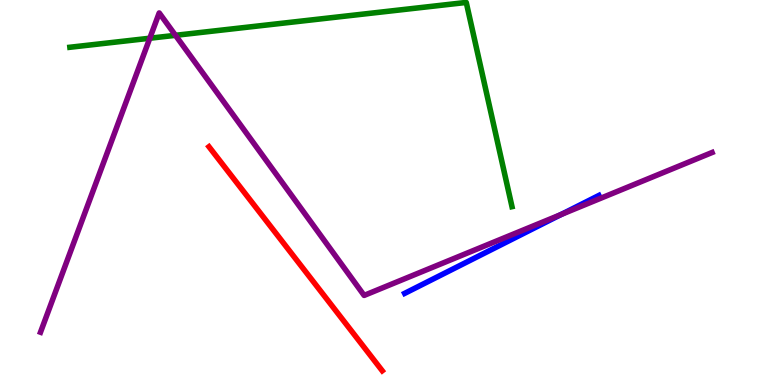[{'lines': ['blue', 'red'], 'intersections': []}, {'lines': ['green', 'red'], 'intersections': []}, {'lines': ['purple', 'red'], 'intersections': []}, {'lines': ['blue', 'green'], 'intersections': []}, {'lines': ['blue', 'purple'], 'intersections': [{'x': 7.24, 'y': 4.43}]}, {'lines': ['green', 'purple'], 'intersections': [{'x': 1.93, 'y': 9.01}, {'x': 2.26, 'y': 9.08}]}]